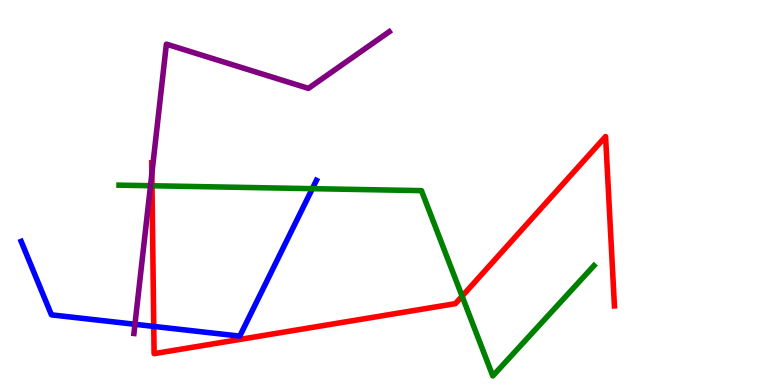[{'lines': ['blue', 'red'], 'intersections': [{'x': 1.98, 'y': 1.52}]}, {'lines': ['green', 'red'], 'intersections': [{'x': 1.96, 'y': 5.18}, {'x': 5.96, 'y': 2.31}]}, {'lines': ['purple', 'red'], 'intersections': [{'x': 1.96, 'y': 5.49}]}, {'lines': ['blue', 'green'], 'intersections': [{'x': 4.03, 'y': 5.1}]}, {'lines': ['blue', 'purple'], 'intersections': [{'x': 1.74, 'y': 1.58}]}, {'lines': ['green', 'purple'], 'intersections': [{'x': 1.94, 'y': 5.18}]}]